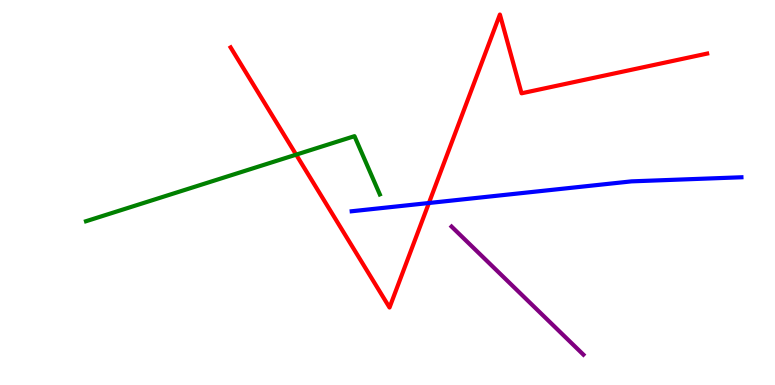[{'lines': ['blue', 'red'], 'intersections': [{'x': 5.53, 'y': 4.73}]}, {'lines': ['green', 'red'], 'intersections': [{'x': 3.82, 'y': 5.98}]}, {'lines': ['purple', 'red'], 'intersections': []}, {'lines': ['blue', 'green'], 'intersections': []}, {'lines': ['blue', 'purple'], 'intersections': []}, {'lines': ['green', 'purple'], 'intersections': []}]